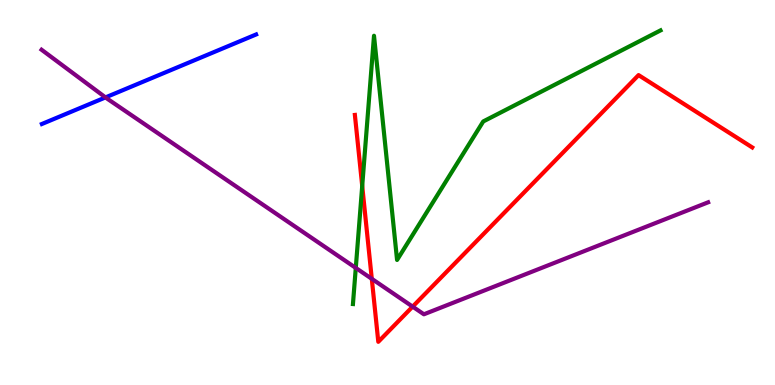[{'lines': ['blue', 'red'], 'intersections': []}, {'lines': ['green', 'red'], 'intersections': [{'x': 4.67, 'y': 5.17}]}, {'lines': ['purple', 'red'], 'intersections': [{'x': 4.8, 'y': 2.76}, {'x': 5.32, 'y': 2.04}]}, {'lines': ['blue', 'green'], 'intersections': []}, {'lines': ['blue', 'purple'], 'intersections': [{'x': 1.36, 'y': 7.47}]}, {'lines': ['green', 'purple'], 'intersections': [{'x': 4.59, 'y': 3.04}]}]